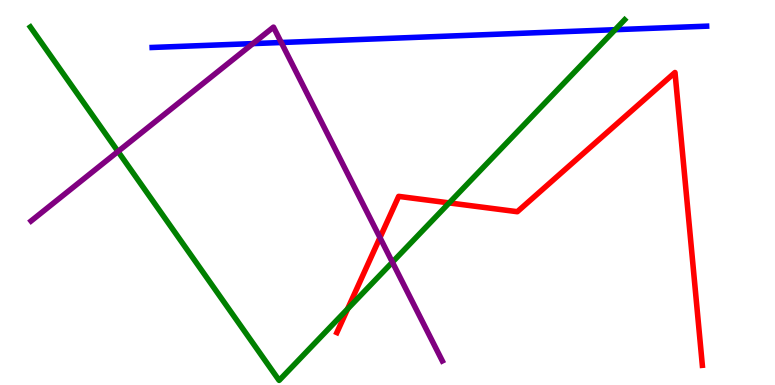[{'lines': ['blue', 'red'], 'intersections': []}, {'lines': ['green', 'red'], 'intersections': [{'x': 4.49, 'y': 1.98}, {'x': 5.8, 'y': 4.73}]}, {'lines': ['purple', 'red'], 'intersections': [{'x': 4.9, 'y': 3.83}]}, {'lines': ['blue', 'green'], 'intersections': [{'x': 7.94, 'y': 9.23}]}, {'lines': ['blue', 'purple'], 'intersections': [{'x': 3.26, 'y': 8.87}, {'x': 3.63, 'y': 8.9}]}, {'lines': ['green', 'purple'], 'intersections': [{'x': 1.52, 'y': 6.07}, {'x': 5.06, 'y': 3.19}]}]